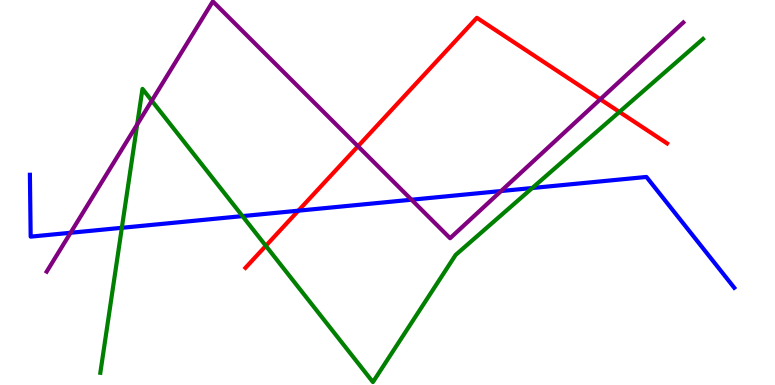[{'lines': ['blue', 'red'], 'intersections': [{'x': 3.85, 'y': 4.53}]}, {'lines': ['green', 'red'], 'intersections': [{'x': 3.43, 'y': 3.61}, {'x': 7.99, 'y': 7.09}]}, {'lines': ['purple', 'red'], 'intersections': [{'x': 4.62, 'y': 6.2}, {'x': 7.75, 'y': 7.42}]}, {'lines': ['blue', 'green'], 'intersections': [{'x': 1.57, 'y': 4.08}, {'x': 3.13, 'y': 4.39}, {'x': 6.87, 'y': 5.12}]}, {'lines': ['blue', 'purple'], 'intersections': [{'x': 0.911, 'y': 3.95}, {'x': 5.31, 'y': 4.81}, {'x': 6.47, 'y': 5.04}]}, {'lines': ['green', 'purple'], 'intersections': [{'x': 1.77, 'y': 6.77}, {'x': 1.96, 'y': 7.38}]}]